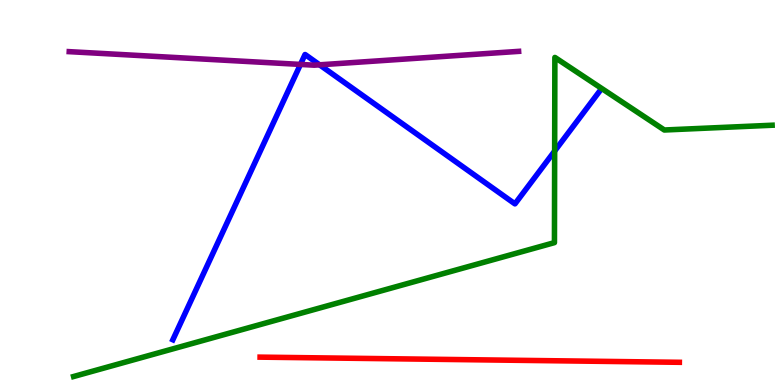[{'lines': ['blue', 'red'], 'intersections': []}, {'lines': ['green', 'red'], 'intersections': []}, {'lines': ['purple', 'red'], 'intersections': []}, {'lines': ['blue', 'green'], 'intersections': [{'x': 7.16, 'y': 6.08}]}, {'lines': ['blue', 'purple'], 'intersections': [{'x': 3.88, 'y': 8.33}, {'x': 4.12, 'y': 8.32}]}, {'lines': ['green', 'purple'], 'intersections': []}]